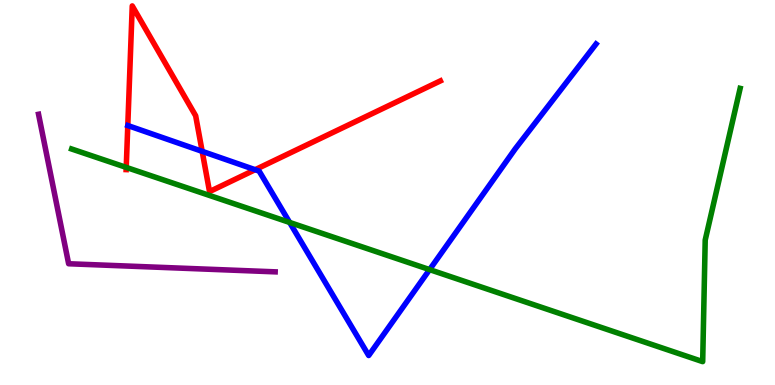[{'lines': ['blue', 'red'], 'intersections': [{'x': 2.61, 'y': 6.07}, {'x': 3.29, 'y': 5.59}]}, {'lines': ['green', 'red'], 'intersections': [{'x': 1.63, 'y': 5.65}]}, {'lines': ['purple', 'red'], 'intersections': []}, {'lines': ['blue', 'green'], 'intersections': [{'x': 3.74, 'y': 4.22}, {'x': 5.54, 'y': 3.0}]}, {'lines': ['blue', 'purple'], 'intersections': []}, {'lines': ['green', 'purple'], 'intersections': []}]